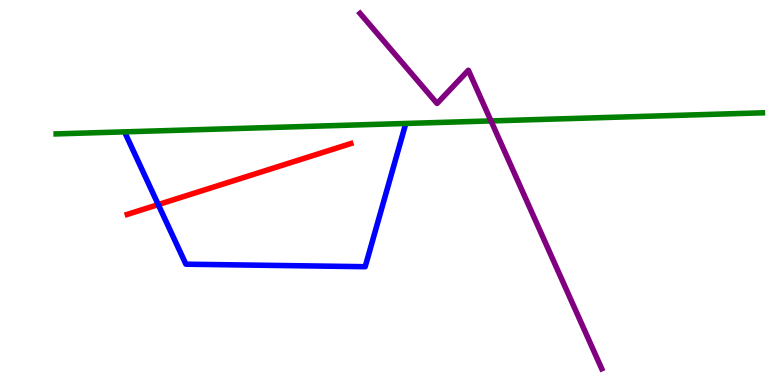[{'lines': ['blue', 'red'], 'intersections': [{'x': 2.04, 'y': 4.69}]}, {'lines': ['green', 'red'], 'intersections': []}, {'lines': ['purple', 'red'], 'intersections': []}, {'lines': ['blue', 'green'], 'intersections': []}, {'lines': ['blue', 'purple'], 'intersections': []}, {'lines': ['green', 'purple'], 'intersections': [{'x': 6.34, 'y': 6.86}]}]